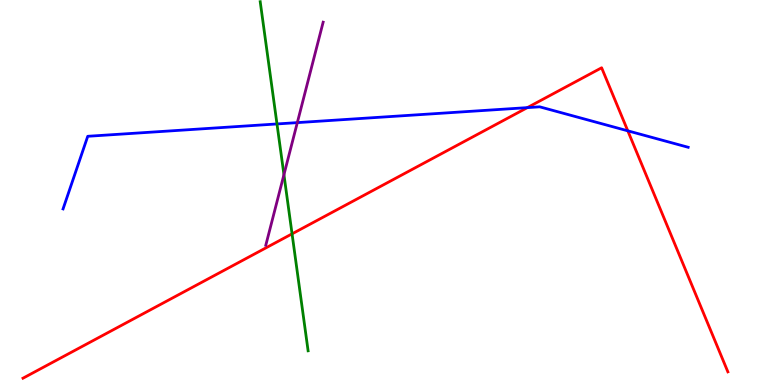[{'lines': ['blue', 'red'], 'intersections': [{'x': 6.8, 'y': 7.2}, {'x': 8.1, 'y': 6.6}]}, {'lines': ['green', 'red'], 'intersections': [{'x': 3.77, 'y': 3.93}]}, {'lines': ['purple', 'red'], 'intersections': []}, {'lines': ['blue', 'green'], 'intersections': [{'x': 3.57, 'y': 6.78}]}, {'lines': ['blue', 'purple'], 'intersections': [{'x': 3.84, 'y': 6.81}]}, {'lines': ['green', 'purple'], 'intersections': [{'x': 3.66, 'y': 5.46}]}]